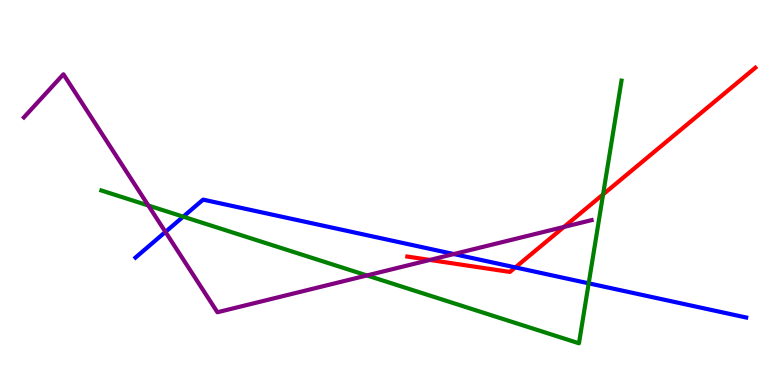[{'lines': ['blue', 'red'], 'intersections': [{'x': 6.65, 'y': 3.05}]}, {'lines': ['green', 'red'], 'intersections': [{'x': 7.78, 'y': 4.95}]}, {'lines': ['purple', 'red'], 'intersections': [{'x': 5.55, 'y': 3.25}, {'x': 7.28, 'y': 4.11}]}, {'lines': ['blue', 'green'], 'intersections': [{'x': 2.36, 'y': 4.37}, {'x': 7.6, 'y': 2.64}]}, {'lines': ['blue', 'purple'], 'intersections': [{'x': 2.13, 'y': 3.98}, {'x': 5.86, 'y': 3.4}]}, {'lines': ['green', 'purple'], 'intersections': [{'x': 1.91, 'y': 4.66}, {'x': 4.73, 'y': 2.85}]}]